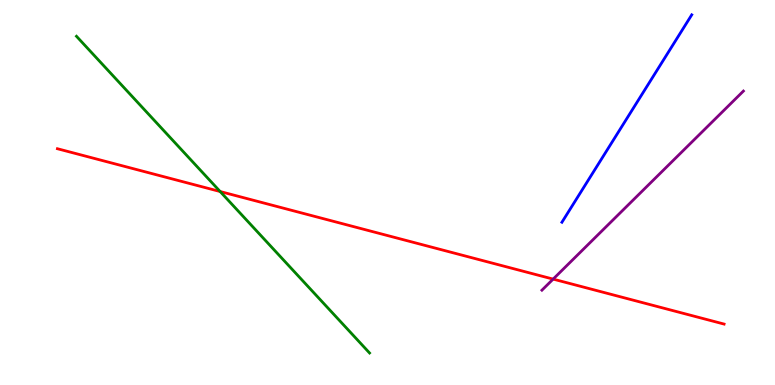[{'lines': ['blue', 'red'], 'intersections': []}, {'lines': ['green', 'red'], 'intersections': [{'x': 2.84, 'y': 5.03}]}, {'lines': ['purple', 'red'], 'intersections': [{'x': 7.14, 'y': 2.75}]}, {'lines': ['blue', 'green'], 'intersections': []}, {'lines': ['blue', 'purple'], 'intersections': []}, {'lines': ['green', 'purple'], 'intersections': []}]